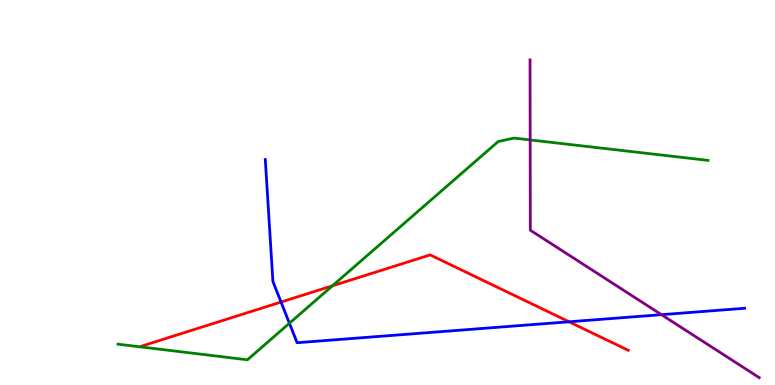[{'lines': ['blue', 'red'], 'intersections': [{'x': 3.63, 'y': 2.15}, {'x': 7.34, 'y': 1.64}]}, {'lines': ['green', 'red'], 'intersections': [{'x': 4.29, 'y': 2.58}]}, {'lines': ['purple', 'red'], 'intersections': []}, {'lines': ['blue', 'green'], 'intersections': [{'x': 3.73, 'y': 1.6}]}, {'lines': ['blue', 'purple'], 'intersections': [{'x': 8.54, 'y': 1.83}]}, {'lines': ['green', 'purple'], 'intersections': [{'x': 6.84, 'y': 6.37}]}]